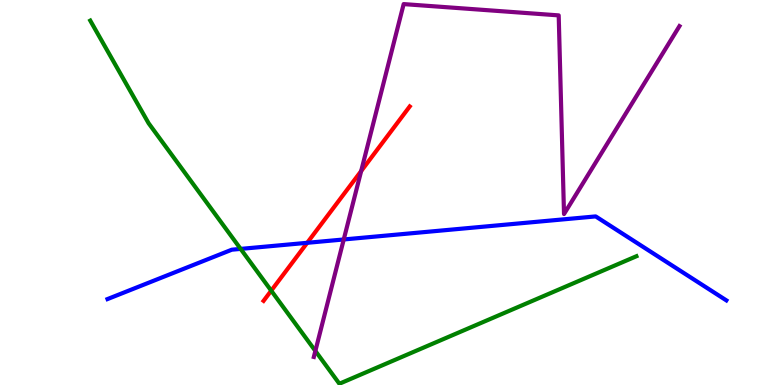[{'lines': ['blue', 'red'], 'intersections': [{'x': 3.96, 'y': 3.69}]}, {'lines': ['green', 'red'], 'intersections': [{'x': 3.5, 'y': 2.45}]}, {'lines': ['purple', 'red'], 'intersections': [{'x': 4.66, 'y': 5.56}]}, {'lines': ['blue', 'green'], 'intersections': [{'x': 3.1, 'y': 3.54}]}, {'lines': ['blue', 'purple'], 'intersections': [{'x': 4.44, 'y': 3.78}]}, {'lines': ['green', 'purple'], 'intersections': [{'x': 4.07, 'y': 0.885}]}]